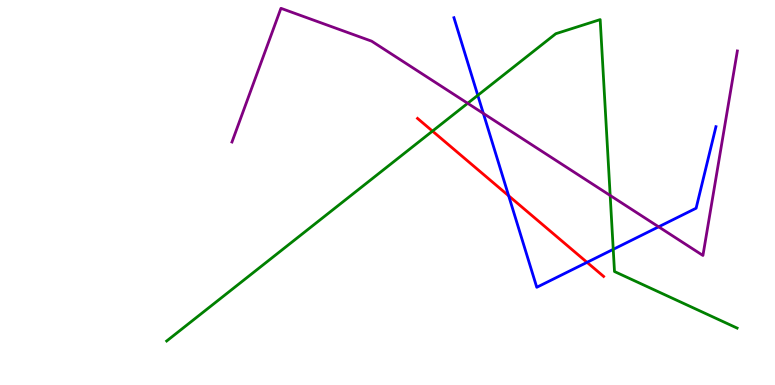[{'lines': ['blue', 'red'], 'intersections': [{'x': 6.56, 'y': 4.91}, {'x': 7.57, 'y': 3.19}]}, {'lines': ['green', 'red'], 'intersections': [{'x': 5.58, 'y': 6.59}]}, {'lines': ['purple', 'red'], 'intersections': []}, {'lines': ['blue', 'green'], 'intersections': [{'x': 6.17, 'y': 7.52}, {'x': 7.91, 'y': 3.52}]}, {'lines': ['blue', 'purple'], 'intersections': [{'x': 6.24, 'y': 7.05}, {'x': 8.5, 'y': 4.11}]}, {'lines': ['green', 'purple'], 'intersections': [{'x': 6.03, 'y': 7.32}, {'x': 7.87, 'y': 4.92}]}]